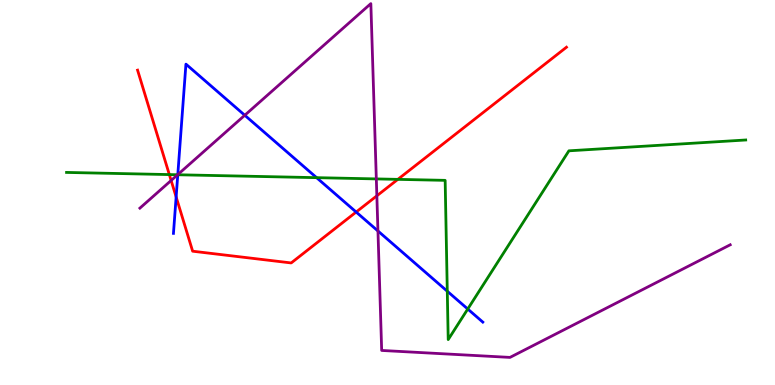[{'lines': ['blue', 'red'], 'intersections': [{'x': 2.27, 'y': 4.88}, {'x': 4.6, 'y': 4.49}]}, {'lines': ['green', 'red'], 'intersections': [{'x': 2.19, 'y': 5.47}, {'x': 5.13, 'y': 5.34}]}, {'lines': ['purple', 'red'], 'intersections': [{'x': 2.21, 'y': 5.31}, {'x': 4.86, 'y': 4.91}]}, {'lines': ['blue', 'green'], 'intersections': [{'x': 2.29, 'y': 5.46}, {'x': 4.09, 'y': 5.39}, {'x': 5.77, 'y': 2.44}, {'x': 6.04, 'y': 1.97}]}, {'lines': ['blue', 'purple'], 'intersections': [{'x': 2.29, 'y': 5.47}, {'x': 3.16, 'y': 7.01}, {'x': 4.88, 'y': 4.0}]}, {'lines': ['green', 'purple'], 'intersections': [{'x': 2.29, 'y': 5.46}, {'x': 4.86, 'y': 5.35}]}]